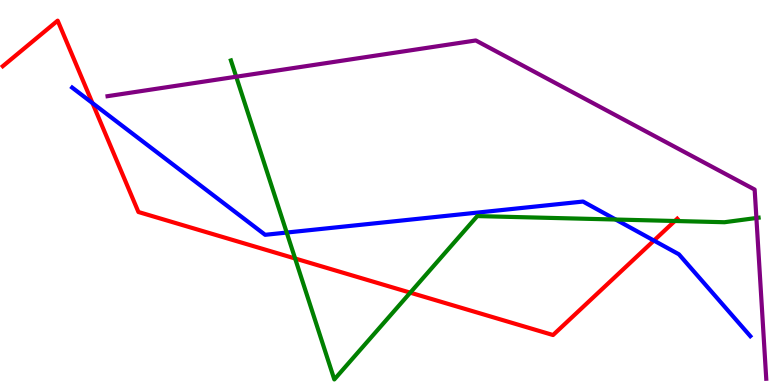[{'lines': ['blue', 'red'], 'intersections': [{'x': 1.19, 'y': 7.32}, {'x': 8.44, 'y': 3.75}]}, {'lines': ['green', 'red'], 'intersections': [{'x': 3.81, 'y': 3.29}, {'x': 5.29, 'y': 2.4}, {'x': 8.71, 'y': 4.26}]}, {'lines': ['purple', 'red'], 'intersections': []}, {'lines': ['blue', 'green'], 'intersections': [{'x': 3.7, 'y': 3.96}, {'x': 7.94, 'y': 4.3}]}, {'lines': ['blue', 'purple'], 'intersections': []}, {'lines': ['green', 'purple'], 'intersections': [{'x': 3.05, 'y': 8.01}, {'x': 9.76, 'y': 4.34}]}]